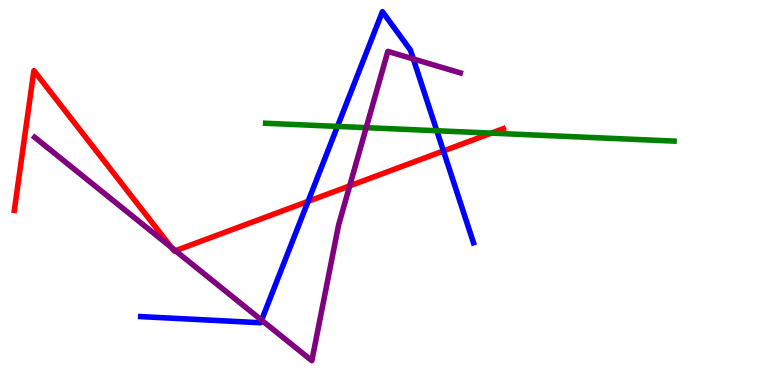[{'lines': ['blue', 'red'], 'intersections': [{'x': 3.98, 'y': 4.77}, {'x': 5.72, 'y': 6.08}]}, {'lines': ['green', 'red'], 'intersections': [{'x': 6.34, 'y': 6.54}]}, {'lines': ['purple', 'red'], 'intersections': [{'x': 2.21, 'y': 3.57}, {'x': 2.26, 'y': 3.49}, {'x': 4.51, 'y': 5.17}]}, {'lines': ['blue', 'green'], 'intersections': [{'x': 4.35, 'y': 6.72}, {'x': 5.64, 'y': 6.6}]}, {'lines': ['blue', 'purple'], 'intersections': [{'x': 3.38, 'y': 1.68}, {'x': 5.33, 'y': 8.47}]}, {'lines': ['green', 'purple'], 'intersections': [{'x': 4.73, 'y': 6.68}]}]